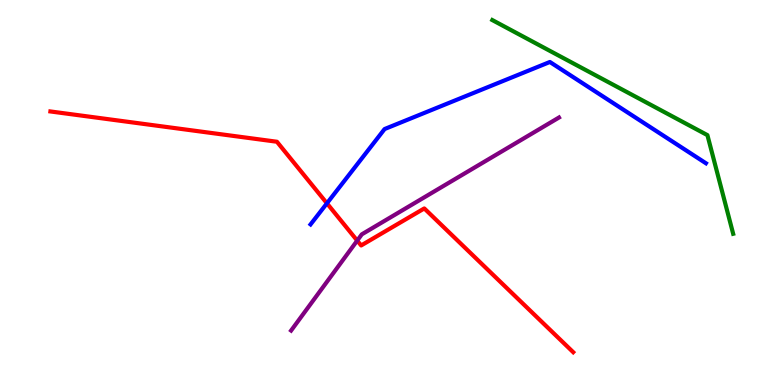[{'lines': ['blue', 'red'], 'intersections': [{'x': 4.22, 'y': 4.72}]}, {'lines': ['green', 'red'], 'intersections': []}, {'lines': ['purple', 'red'], 'intersections': [{'x': 4.61, 'y': 3.75}]}, {'lines': ['blue', 'green'], 'intersections': []}, {'lines': ['blue', 'purple'], 'intersections': []}, {'lines': ['green', 'purple'], 'intersections': []}]